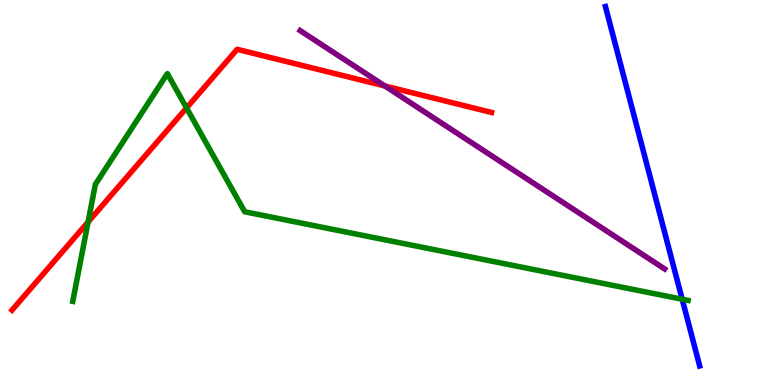[{'lines': ['blue', 'red'], 'intersections': []}, {'lines': ['green', 'red'], 'intersections': [{'x': 1.14, 'y': 4.23}, {'x': 2.41, 'y': 7.2}]}, {'lines': ['purple', 'red'], 'intersections': [{'x': 4.97, 'y': 7.77}]}, {'lines': ['blue', 'green'], 'intersections': [{'x': 8.8, 'y': 2.23}]}, {'lines': ['blue', 'purple'], 'intersections': []}, {'lines': ['green', 'purple'], 'intersections': []}]